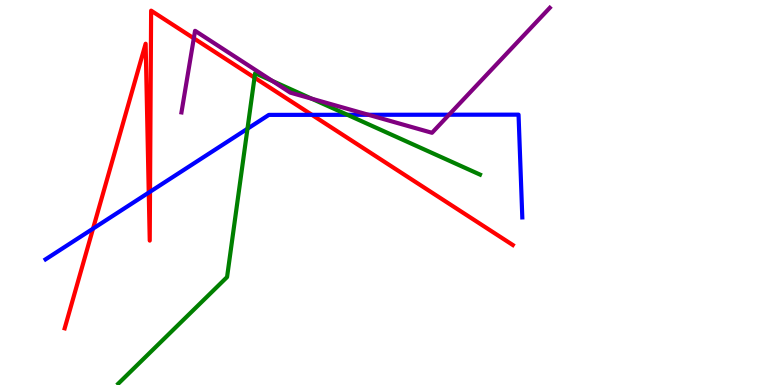[{'lines': ['blue', 'red'], 'intersections': [{'x': 1.2, 'y': 4.06}, {'x': 1.92, 'y': 5.0}, {'x': 1.94, 'y': 5.02}, {'x': 4.02, 'y': 7.02}]}, {'lines': ['green', 'red'], 'intersections': [{'x': 3.28, 'y': 7.98}]}, {'lines': ['purple', 'red'], 'intersections': [{'x': 2.5, 'y': 9.0}]}, {'lines': ['blue', 'green'], 'intersections': [{'x': 3.19, 'y': 6.66}, {'x': 4.48, 'y': 7.02}]}, {'lines': ['blue', 'purple'], 'intersections': [{'x': 4.75, 'y': 7.02}, {'x': 5.79, 'y': 7.02}]}, {'lines': ['green', 'purple'], 'intersections': [{'x': 3.51, 'y': 7.9}, {'x': 4.02, 'y': 7.44}]}]